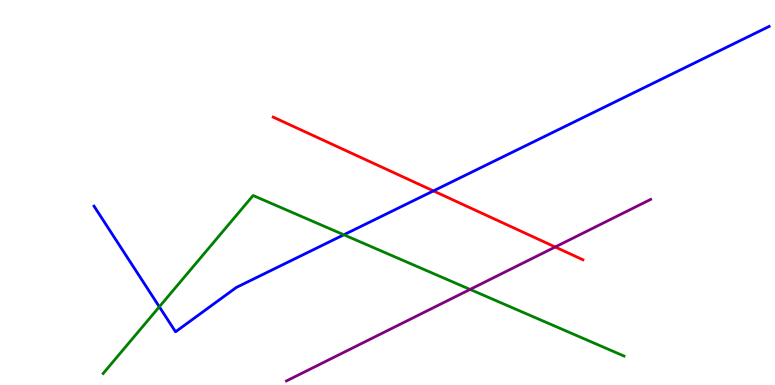[{'lines': ['blue', 'red'], 'intersections': [{'x': 5.59, 'y': 5.04}]}, {'lines': ['green', 'red'], 'intersections': []}, {'lines': ['purple', 'red'], 'intersections': [{'x': 7.16, 'y': 3.58}]}, {'lines': ['blue', 'green'], 'intersections': [{'x': 2.06, 'y': 2.03}, {'x': 4.44, 'y': 3.9}]}, {'lines': ['blue', 'purple'], 'intersections': []}, {'lines': ['green', 'purple'], 'intersections': [{'x': 6.07, 'y': 2.48}]}]